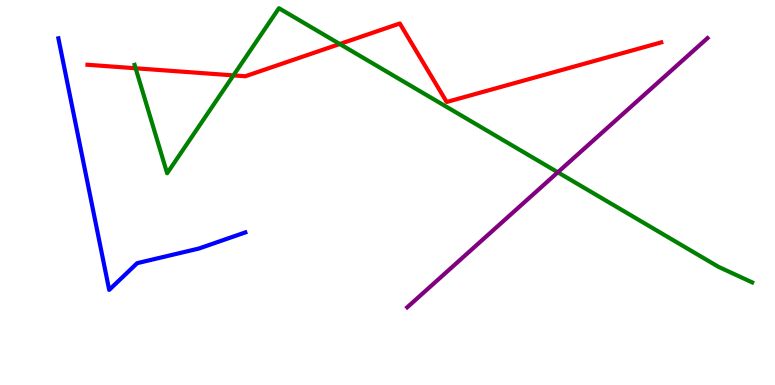[{'lines': ['blue', 'red'], 'intersections': []}, {'lines': ['green', 'red'], 'intersections': [{'x': 1.75, 'y': 8.23}, {'x': 3.01, 'y': 8.04}, {'x': 4.38, 'y': 8.86}]}, {'lines': ['purple', 'red'], 'intersections': []}, {'lines': ['blue', 'green'], 'intersections': []}, {'lines': ['blue', 'purple'], 'intersections': []}, {'lines': ['green', 'purple'], 'intersections': [{'x': 7.2, 'y': 5.52}]}]